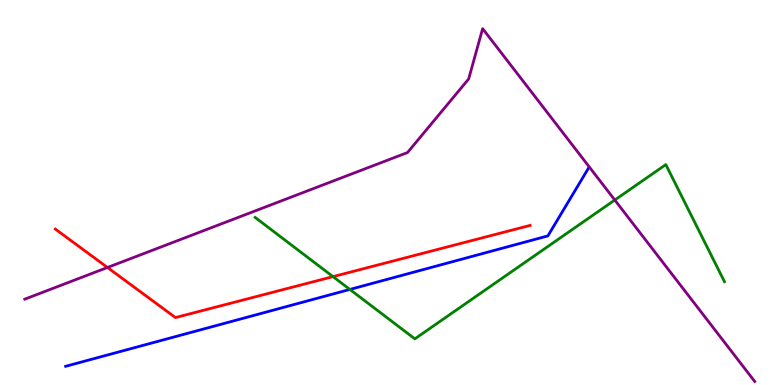[{'lines': ['blue', 'red'], 'intersections': []}, {'lines': ['green', 'red'], 'intersections': [{'x': 4.3, 'y': 2.81}]}, {'lines': ['purple', 'red'], 'intersections': [{'x': 1.39, 'y': 3.05}]}, {'lines': ['blue', 'green'], 'intersections': [{'x': 4.51, 'y': 2.48}]}, {'lines': ['blue', 'purple'], 'intersections': []}, {'lines': ['green', 'purple'], 'intersections': [{'x': 7.93, 'y': 4.8}]}]